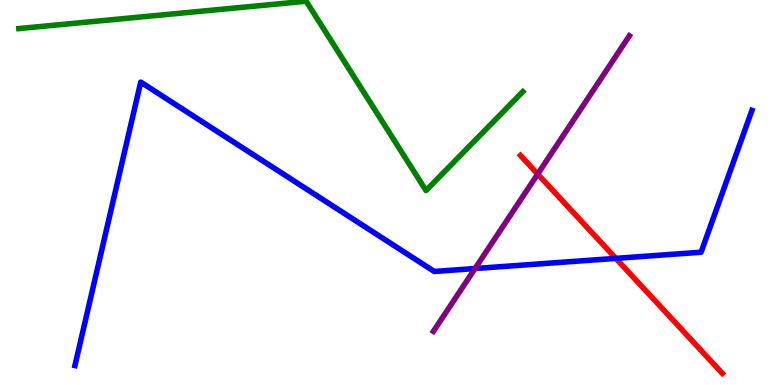[{'lines': ['blue', 'red'], 'intersections': [{'x': 7.95, 'y': 3.29}]}, {'lines': ['green', 'red'], 'intersections': []}, {'lines': ['purple', 'red'], 'intersections': [{'x': 6.94, 'y': 5.48}]}, {'lines': ['blue', 'green'], 'intersections': []}, {'lines': ['blue', 'purple'], 'intersections': [{'x': 6.13, 'y': 3.03}]}, {'lines': ['green', 'purple'], 'intersections': []}]